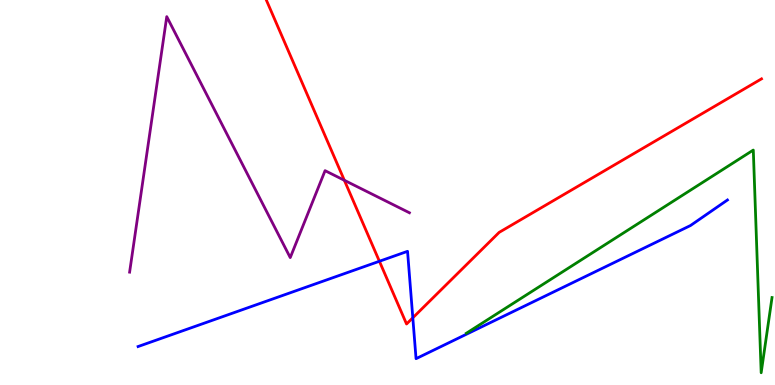[{'lines': ['blue', 'red'], 'intersections': [{'x': 4.9, 'y': 3.21}, {'x': 5.33, 'y': 1.75}]}, {'lines': ['green', 'red'], 'intersections': []}, {'lines': ['purple', 'red'], 'intersections': [{'x': 4.44, 'y': 5.32}]}, {'lines': ['blue', 'green'], 'intersections': []}, {'lines': ['blue', 'purple'], 'intersections': []}, {'lines': ['green', 'purple'], 'intersections': []}]